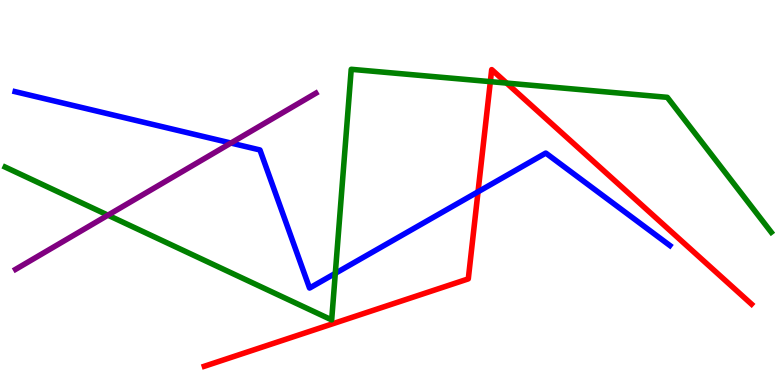[{'lines': ['blue', 'red'], 'intersections': [{'x': 6.17, 'y': 5.02}]}, {'lines': ['green', 'red'], 'intersections': [{'x': 6.33, 'y': 7.88}, {'x': 6.54, 'y': 7.84}]}, {'lines': ['purple', 'red'], 'intersections': []}, {'lines': ['blue', 'green'], 'intersections': [{'x': 4.33, 'y': 2.9}]}, {'lines': ['blue', 'purple'], 'intersections': [{'x': 2.98, 'y': 6.28}]}, {'lines': ['green', 'purple'], 'intersections': [{'x': 1.39, 'y': 4.41}]}]